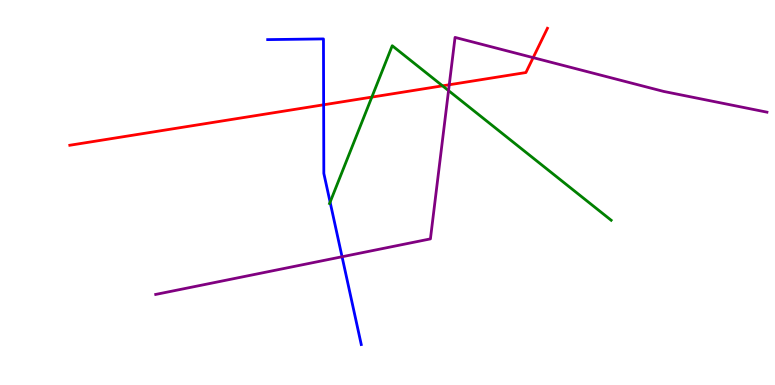[{'lines': ['blue', 'red'], 'intersections': [{'x': 4.18, 'y': 7.28}]}, {'lines': ['green', 'red'], 'intersections': [{'x': 4.8, 'y': 7.48}, {'x': 5.71, 'y': 7.77}]}, {'lines': ['purple', 'red'], 'intersections': [{'x': 5.8, 'y': 7.8}, {'x': 6.88, 'y': 8.5}]}, {'lines': ['blue', 'green'], 'intersections': [{'x': 4.26, 'y': 4.75}]}, {'lines': ['blue', 'purple'], 'intersections': [{'x': 4.41, 'y': 3.33}]}, {'lines': ['green', 'purple'], 'intersections': [{'x': 5.79, 'y': 7.65}]}]